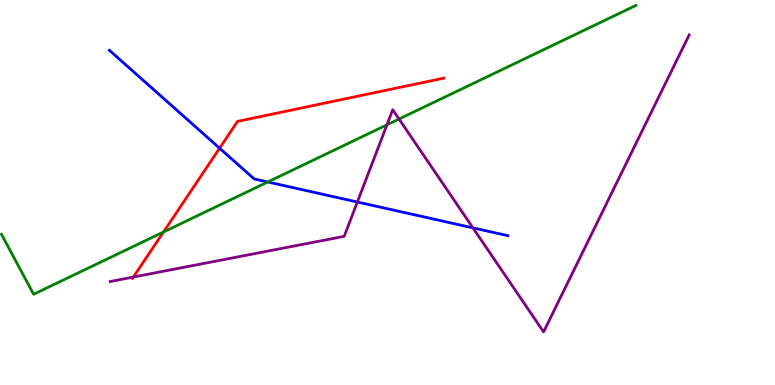[{'lines': ['blue', 'red'], 'intersections': [{'x': 2.83, 'y': 6.15}]}, {'lines': ['green', 'red'], 'intersections': [{'x': 2.11, 'y': 3.97}]}, {'lines': ['purple', 'red'], 'intersections': [{'x': 1.72, 'y': 2.8}]}, {'lines': ['blue', 'green'], 'intersections': [{'x': 3.46, 'y': 5.27}]}, {'lines': ['blue', 'purple'], 'intersections': [{'x': 4.61, 'y': 4.75}, {'x': 6.1, 'y': 4.08}]}, {'lines': ['green', 'purple'], 'intersections': [{'x': 4.99, 'y': 6.76}, {'x': 5.15, 'y': 6.91}]}]